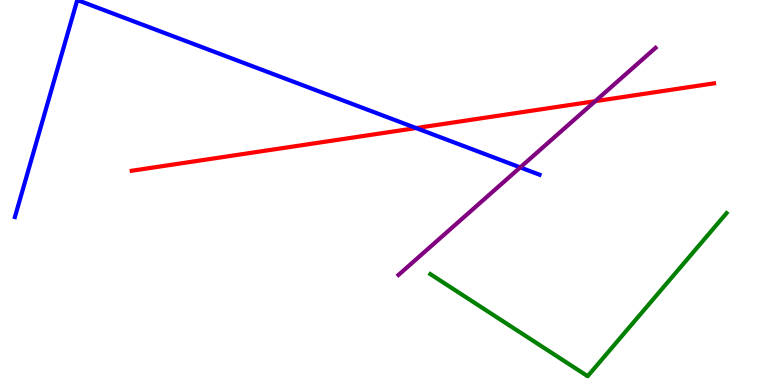[{'lines': ['blue', 'red'], 'intersections': [{'x': 5.37, 'y': 6.67}]}, {'lines': ['green', 'red'], 'intersections': []}, {'lines': ['purple', 'red'], 'intersections': [{'x': 7.68, 'y': 7.37}]}, {'lines': ['blue', 'green'], 'intersections': []}, {'lines': ['blue', 'purple'], 'intersections': [{'x': 6.71, 'y': 5.65}]}, {'lines': ['green', 'purple'], 'intersections': []}]